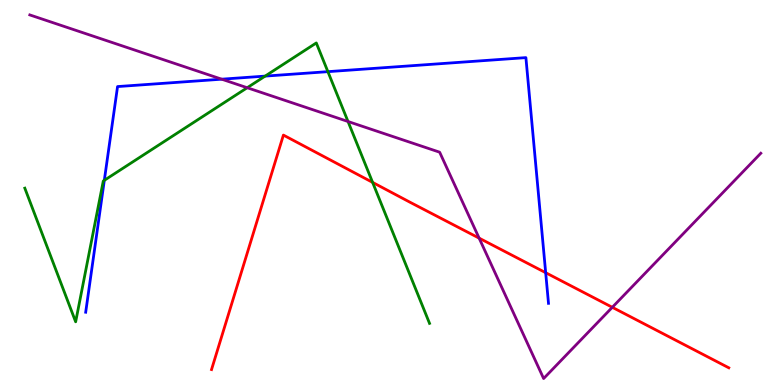[{'lines': ['blue', 'red'], 'intersections': [{'x': 7.04, 'y': 2.92}]}, {'lines': ['green', 'red'], 'intersections': [{'x': 4.81, 'y': 5.26}]}, {'lines': ['purple', 'red'], 'intersections': [{'x': 6.18, 'y': 3.81}, {'x': 7.9, 'y': 2.02}]}, {'lines': ['blue', 'green'], 'intersections': [{'x': 1.35, 'y': 5.32}, {'x': 3.42, 'y': 8.02}, {'x': 4.23, 'y': 8.14}]}, {'lines': ['blue', 'purple'], 'intersections': [{'x': 2.86, 'y': 7.94}]}, {'lines': ['green', 'purple'], 'intersections': [{'x': 3.19, 'y': 7.72}, {'x': 4.49, 'y': 6.84}]}]